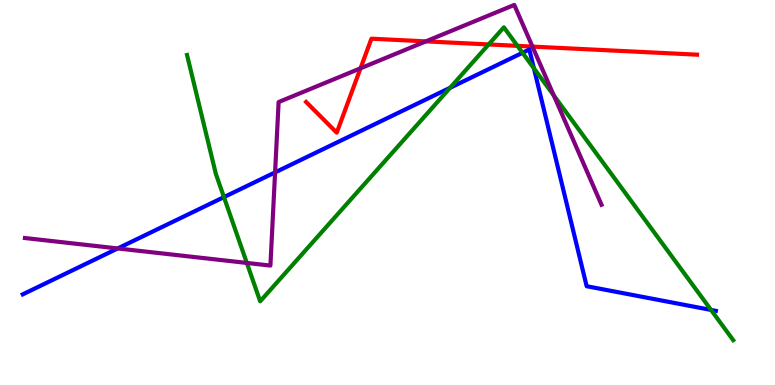[{'lines': ['blue', 'red'], 'intersections': []}, {'lines': ['green', 'red'], 'intersections': [{'x': 6.31, 'y': 8.85}, {'x': 6.68, 'y': 8.81}]}, {'lines': ['purple', 'red'], 'intersections': [{'x': 4.65, 'y': 8.23}, {'x': 5.5, 'y': 8.93}, {'x': 6.87, 'y': 8.79}]}, {'lines': ['blue', 'green'], 'intersections': [{'x': 2.89, 'y': 4.88}, {'x': 5.81, 'y': 7.72}, {'x': 6.74, 'y': 8.63}, {'x': 6.89, 'y': 8.23}, {'x': 9.17, 'y': 1.95}]}, {'lines': ['blue', 'purple'], 'intersections': [{'x': 1.52, 'y': 3.55}, {'x': 3.55, 'y': 5.52}]}, {'lines': ['green', 'purple'], 'intersections': [{'x': 3.18, 'y': 3.17}, {'x': 7.15, 'y': 7.52}]}]